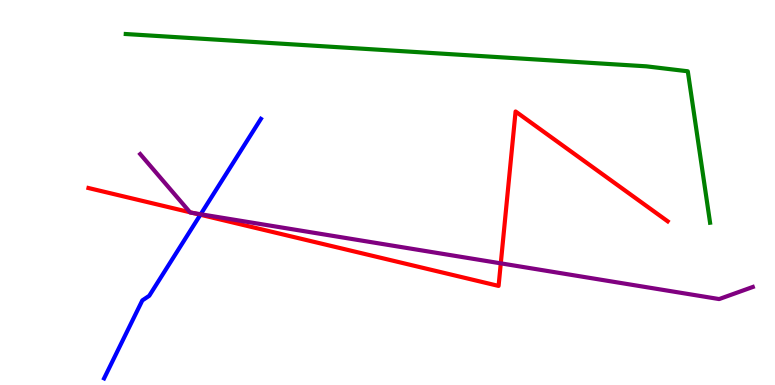[{'lines': ['blue', 'red'], 'intersections': [{'x': 2.59, 'y': 4.42}]}, {'lines': ['green', 'red'], 'intersections': []}, {'lines': ['purple', 'red'], 'intersections': [{'x': 2.45, 'y': 4.49}, {'x': 2.49, 'y': 4.47}, {'x': 6.46, 'y': 3.16}]}, {'lines': ['blue', 'green'], 'intersections': []}, {'lines': ['blue', 'purple'], 'intersections': [{'x': 2.59, 'y': 4.43}]}, {'lines': ['green', 'purple'], 'intersections': []}]